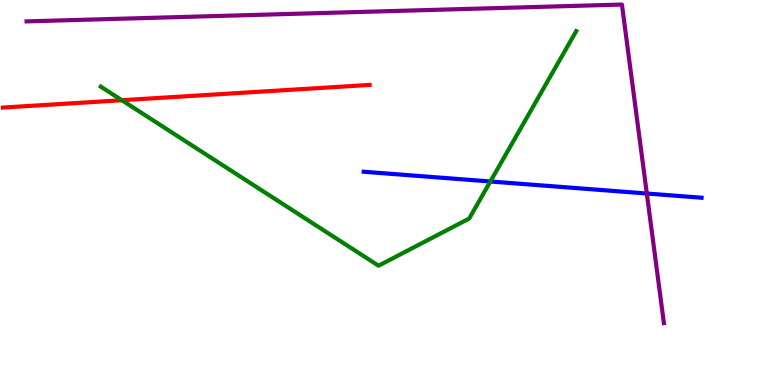[{'lines': ['blue', 'red'], 'intersections': []}, {'lines': ['green', 'red'], 'intersections': [{'x': 1.57, 'y': 7.4}]}, {'lines': ['purple', 'red'], 'intersections': []}, {'lines': ['blue', 'green'], 'intersections': [{'x': 6.33, 'y': 5.29}]}, {'lines': ['blue', 'purple'], 'intersections': [{'x': 8.35, 'y': 4.97}]}, {'lines': ['green', 'purple'], 'intersections': []}]